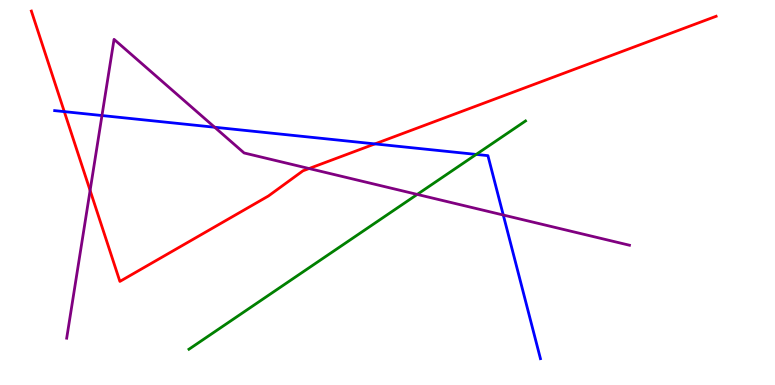[{'lines': ['blue', 'red'], 'intersections': [{'x': 0.83, 'y': 7.1}, {'x': 4.84, 'y': 6.26}]}, {'lines': ['green', 'red'], 'intersections': []}, {'lines': ['purple', 'red'], 'intersections': [{'x': 1.16, 'y': 5.05}, {'x': 3.99, 'y': 5.62}]}, {'lines': ['blue', 'green'], 'intersections': [{'x': 6.14, 'y': 5.99}]}, {'lines': ['blue', 'purple'], 'intersections': [{'x': 1.32, 'y': 7.0}, {'x': 2.77, 'y': 6.69}, {'x': 6.49, 'y': 4.42}]}, {'lines': ['green', 'purple'], 'intersections': [{'x': 5.38, 'y': 4.95}]}]